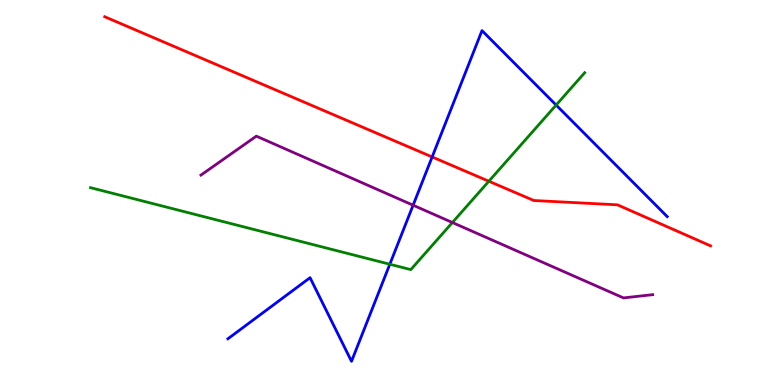[{'lines': ['blue', 'red'], 'intersections': [{'x': 5.58, 'y': 5.92}]}, {'lines': ['green', 'red'], 'intersections': [{'x': 6.31, 'y': 5.29}]}, {'lines': ['purple', 'red'], 'intersections': []}, {'lines': ['blue', 'green'], 'intersections': [{'x': 5.03, 'y': 3.14}, {'x': 7.18, 'y': 7.27}]}, {'lines': ['blue', 'purple'], 'intersections': [{'x': 5.33, 'y': 4.67}]}, {'lines': ['green', 'purple'], 'intersections': [{'x': 5.84, 'y': 4.22}]}]